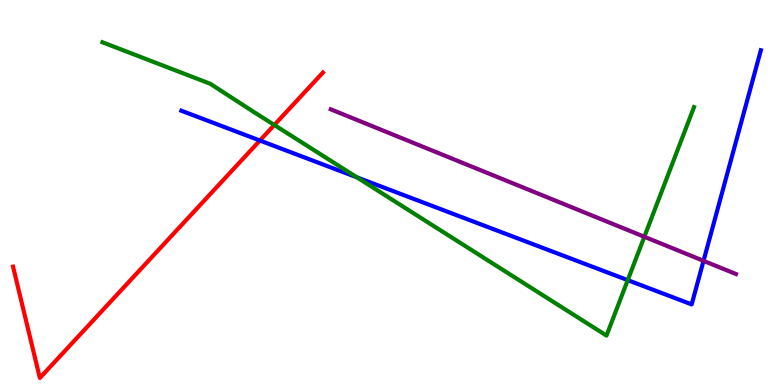[{'lines': ['blue', 'red'], 'intersections': [{'x': 3.35, 'y': 6.35}]}, {'lines': ['green', 'red'], 'intersections': [{'x': 3.54, 'y': 6.75}]}, {'lines': ['purple', 'red'], 'intersections': []}, {'lines': ['blue', 'green'], 'intersections': [{'x': 4.6, 'y': 5.39}, {'x': 8.1, 'y': 2.72}]}, {'lines': ['blue', 'purple'], 'intersections': [{'x': 9.08, 'y': 3.23}]}, {'lines': ['green', 'purple'], 'intersections': [{'x': 8.31, 'y': 3.85}]}]